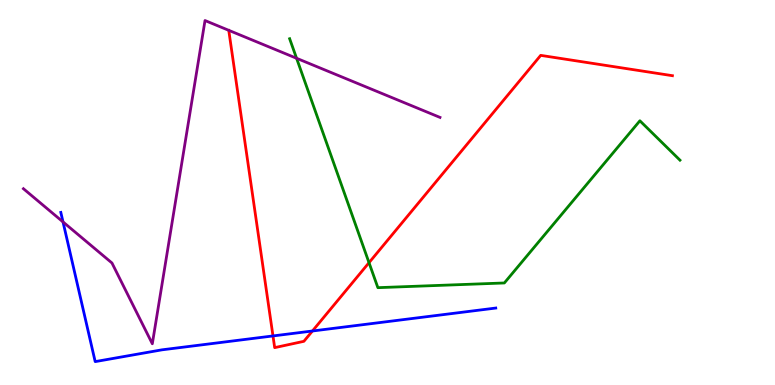[{'lines': ['blue', 'red'], 'intersections': [{'x': 3.52, 'y': 1.27}, {'x': 4.03, 'y': 1.4}]}, {'lines': ['green', 'red'], 'intersections': [{'x': 4.76, 'y': 3.18}]}, {'lines': ['purple', 'red'], 'intersections': []}, {'lines': ['blue', 'green'], 'intersections': []}, {'lines': ['blue', 'purple'], 'intersections': [{'x': 0.813, 'y': 4.24}]}, {'lines': ['green', 'purple'], 'intersections': [{'x': 3.83, 'y': 8.49}]}]